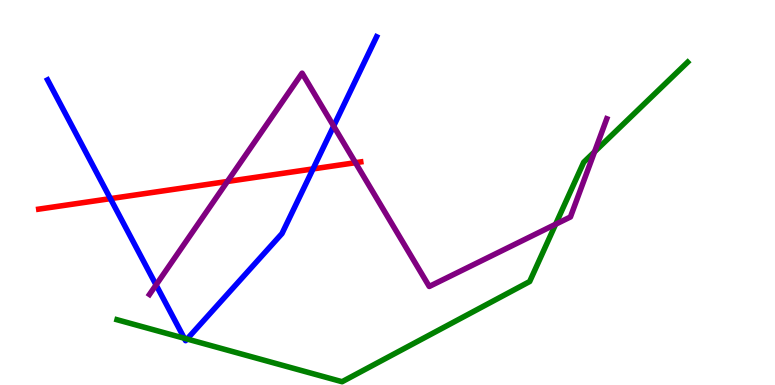[{'lines': ['blue', 'red'], 'intersections': [{'x': 1.42, 'y': 4.84}, {'x': 4.04, 'y': 5.61}]}, {'lines': ['green', 'red'], 'intersections': []}, {'lines': ['purple', 'red'], 'intersections': [{'x': 2.93, 'y': 5.29}, {'x': 4.59, 'y': 5.77}]}, {'lines': ['blue', 'green'], 'intersections': [{'x': 2.38, 'y': 1.21}, {'x': 2.41, 'y': 1.19}]}, {'lines': ['blue', 'purple'], 'intersections': [{'x': 2.01, 'y': 2.6}, {'x': 4.31, 'y': 6.73}]}, {'lines': ['green', 'purple'], 'intersections': [{'x': 7.17, 'y': 4.18}, {'x': 7.67, 'y': 6.06}]}]